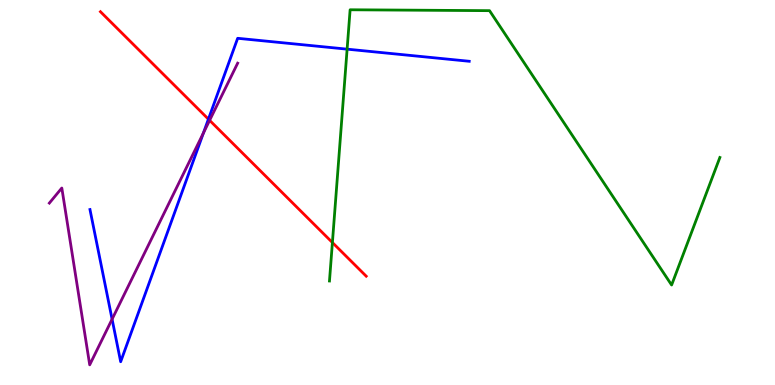[{'lines': ['blue', 'red'], 'intersections': [{'x': 2.69, 'y': 6.91}]}, {'lines': ['green', 'red'], 'intersections': [{'x': 4.29, 'y': 3.7}]}, {'lines': ['purple', 'red'], 'intersections': [{'x': 2.7, 'y': 6.87}]}, {'lines': ['blue', 'green'], 'intersections': [{'x': 4.48, 'y': 8.72}]}, {'lines': ['blue', 'purple'], 'intersections': [{'x': 1.45, 'y': 1.71}, {'x': 2.62, 'y': 6.54}]}, {'lines': ['green', 'purple'], 'intersections': []}]